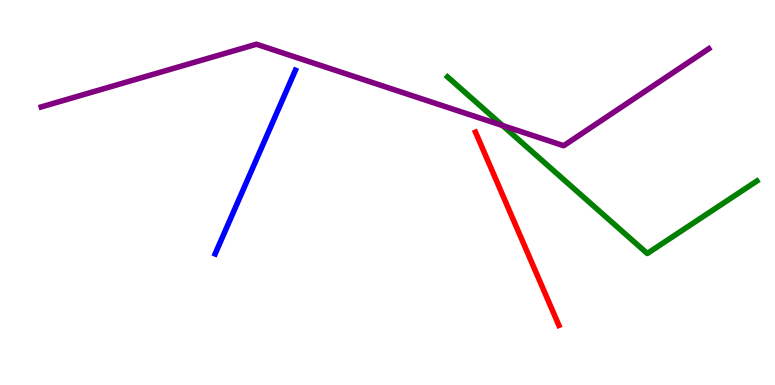[{'lines': ['blue', 'red'], 'intersections': []}, {'lines': ['green', 'red'], 'intersections': []}, {'lines': ['purple', 'red'], 'intersections': []}, {'lines': ['blue', 'green'], 'intersections': []}, {'lines': ['blue', 'purple'], 'intersections': []}, {'lines': ['green', 'purple'], 'intersections': [{'x': 6.48, 'y': 6.74}]}]